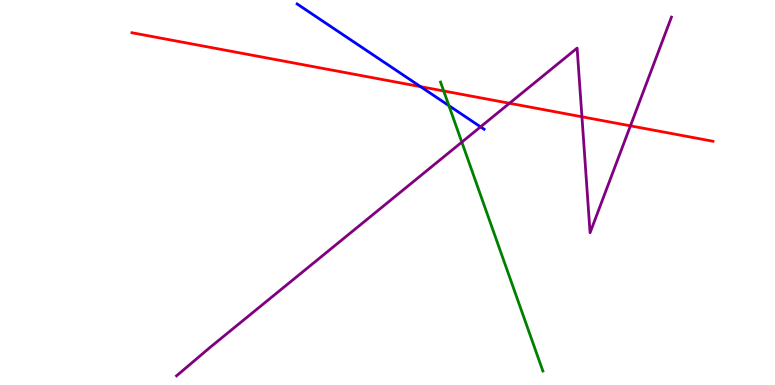[{'lines': ['blue', 'red'], 'intersections': [{'x': 5.43, 'y': 7.75}]}, {'lines': ['green', 'red'], 'intersections': [{'x': 5.73, 'y': 7.64}]}, {'lines': ['purple', 'red'], 'intersections': [{'x': 6.57, 'y': 7.32}, {'x': 7.51, 'y': 6.97}, {'x': 8.13, 'y': 6.73}]}, {'lines': ['blue', 'green'], 'intersections': [{'x': 5.79, 'y': 7.26}]}, {'lines': ['blue', 'purple'], 'intersections': [{'x': 6.2, 'y': 6.71}]}, {'lines': ['green', 'purple'], 'intersections': [{'x': 5.96, 'y': 6.31}]}]